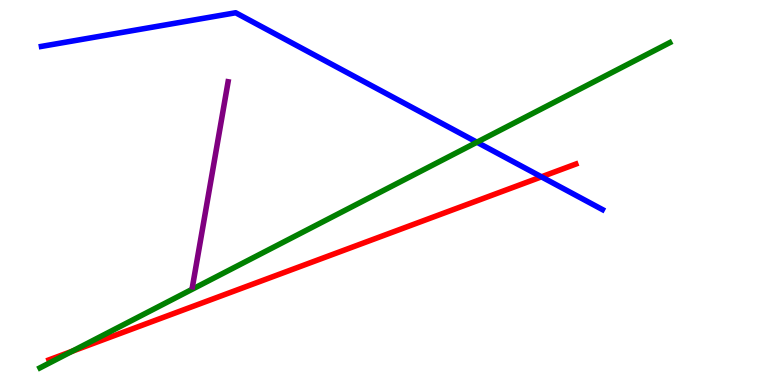[{'lines': ['blue', 'red'], 'intersections': [{'x': 6.99, 'y': 5.41}]}, {'lines': ['green', 'red'], 'intersections': [{'x': 0.929, 'y': 0.875}]}, {'lines': ['purple', 'red'], 'intersections': []}, {'lines': ['blue', 'green'], 'intersections': [{'x': 6.15, 'y': 6.31}]}, {'lines': ['blue', 'purple'], 'intersections': []}, {'lines': ['green', 'purple'], 'intersections': []}]